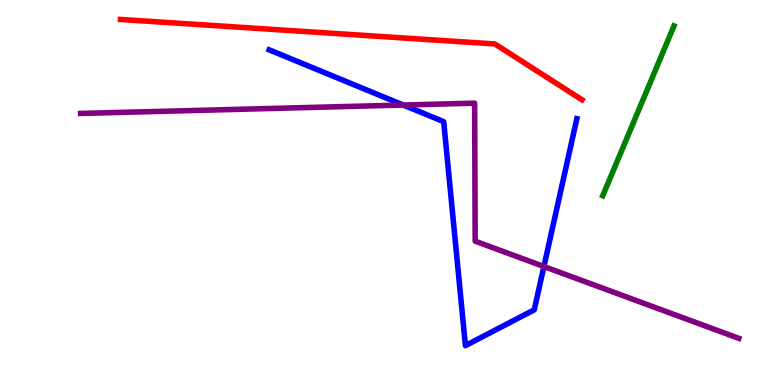[{'lines': ['blue', 'red'], 'intersections': []}, {'lines': ['green', 'red'], 'intersections': []}, {'lines': ['purple', 'red'], 'intersections': []}, {'lines': ['blue', 'green'], 'intersections': []}, {'lines': ['blue', 'purple'], 'intersections': [{'x': 5.2, 'y': 7.27}, {'x': 7.02, 'y': 3.08}]}, {'lines': ['green', 'purple'], 'intersections': []}]